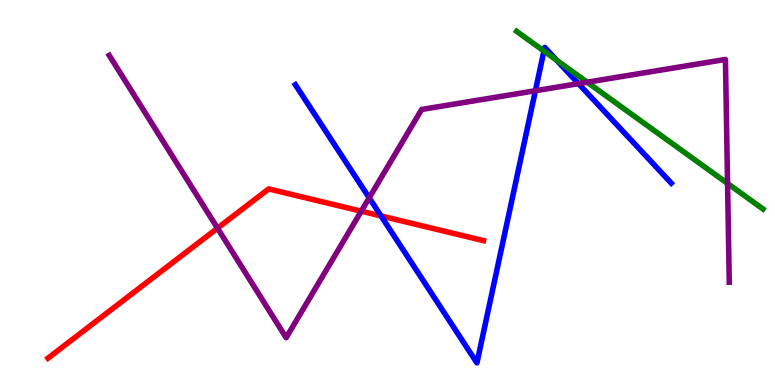[{'lines': ['blue', 'red'], 'intersections': [{'x': 4.92, 'y': 4.39}]}, {'lines': ['green', 'red'], 'intersections': []}, {'lines': ['purple', 'red'], 'intersections': [{'x': 2.81, 'y': 4.07}, {'x': 4.66, 'y': 4.51}]}, {'lines': ['blue', 'green'], 'intersections': [{'x': 7.02, 'y': 8.67}, {'x': 7.18, 'y': 8.44}]}, {'lines': ['blue', 'purple'], 'intersections': [{'x': 4.76, 'y': 4.86}, {'x': 6.91, 'y': 7.64}, {'x': 7.46, 'y': 7.83}]}, {'lines': ['green', 'purple'], 'intersections': [{'x': 7.58, 'y': 7.86}, {'x': 9.39, 'y': 5.23}]}]